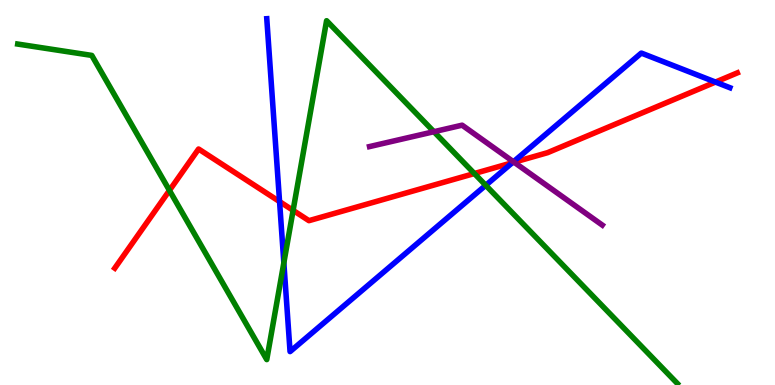[{'lines': ['blue', 'red'], 'intersections': [{'x': 3.61, 'y': 4.76}, {'x': 6.61, 'y': 5.77}, {'x': 9.23, 'y': 7.87}]}, {'lines': ['green', 'red'], 'intersections': [{'x': 2.19, 'y': 5.05}, {'x': 3.78, 'y': 4.54}, {'x': 6.12, 'y': 5.49}]}, {'lines': ['purple', 'red'], 'intersections': [{'x': 6.63, 'y': 5.79}]}, {'lines': ['blue', 'green'], 'intersections': [{'x': 3.66, 'y': 3.17}, {'x': 6.27, 'y': 5.19}]}, {'lines': ['blue', 'purple'], 'intersections': [{'x': 6.63, 'y': 5.8}]}, {'lines': ['green', 'purple'], 'intersections': [{'x': 5.6, 'y': 6.58}]}]